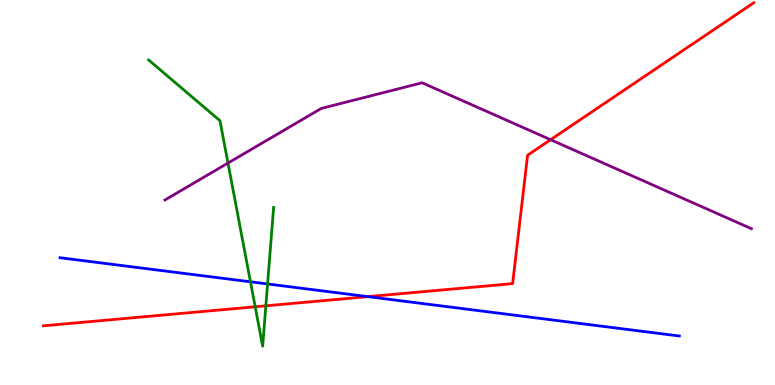[{'lines': ['blue', 'red'], 'intersections': [{'x': 4.75, 'y': 2.3}]}, {'lines': ['green', 'red'], 'intersections': [{'x': 3.29, 'y': 2.03}, {'x': 3.43, 'y': 2.06}]}, {'lines': ['purple', 'red'], 'intersections': [{'x': 7.1, 'y': 6.37}]}, {'lines': ['blue', 'green'], 'intersections': [{'x': 3.23, 'y': 2.68}, {'x': 3.45, 'y': 2.62}]}, {'lines': ['blue', 'purple'], 'intersections': []}, {'lines': ['green', 'purple'], 'intersections': [{'x': 2.94, 'y': 5.76}]}]